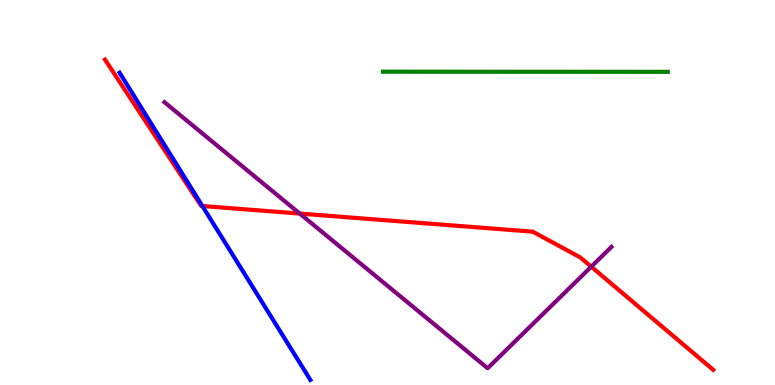[{'lines': ['blue', 'red'], 'intersections': [{'x': 2.61, 'y': 4.65}]}, {'lines': ['green', 'red'], 'intersections': []}, {'lines': ['purple', 'red'], 'intersections': [{'x': 3.87, 'y': 4.45}, {'x': 7.63, 'y': 3.07}]}, {'lines': ['blue', 'green'], 'intersections': []}, {'lines': ['blue', 'purple'], 'intersections': []}, {'lines': ['green', 'purple'], 'intersections': []}]